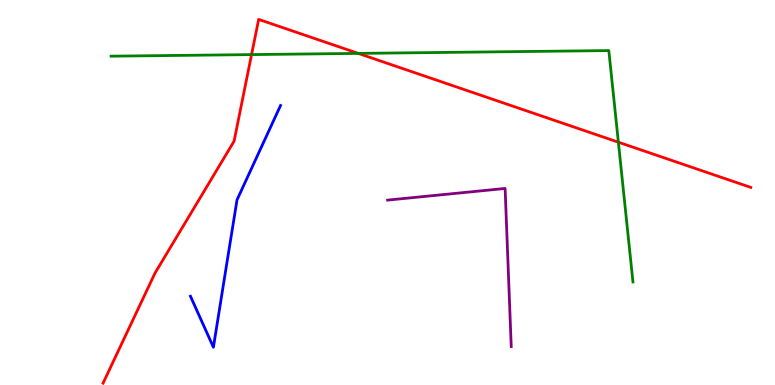[{'lines': ['blue', 'red'], 'intersections': []}, {'lines': ['green', 'red'], 'intersections': [{'x': 3.25, 'y': 8.58}, {'x': 4.62, 'y': 8.61}, {'x': 7.98, 'y': 6.31}]}, {'lines': ['purple', 'red'], 'intersections': []}, {'lines': ['blue', 'green'], 'intersections': []}, {'lines': ['blue', 'purple'], 'intersections': []}, {'lines': ['green', 'purple'], 'intersections': []}]